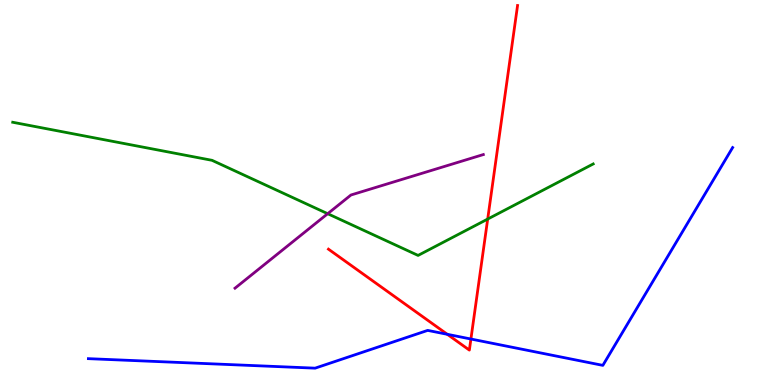[{'lines': ['blue', 'red'], 'intersections': [{'x': 5.77, 'y': 1.32}, {'x': 6.08, 'y': 1.19}]}, {'lines': ['green', 'red'], 'intersections': [{'x': 6.29, 'y': 4.31}]}, {'lines': ['purple', 'red'], 'intersections': []}, {'lines': ['blue', 'green'], 'intersections': []}, {'lines': ['blue', 'purple'], 'intersections': []}, {'lines': ['green', 'purple'], 'intersections': [{'x': 4.23, 'y': 4.45}]}]